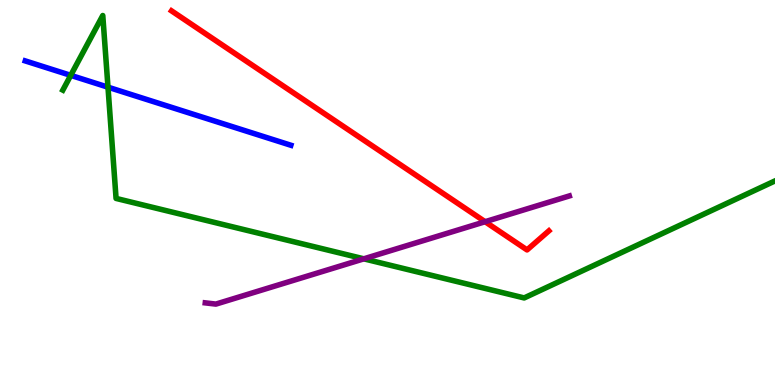[{'lines': ['blue', 'red'], 'intersections': []}, {'lines': ['green', 'red'], 'intersections': []}, {'lines': ['purple', 'red'], 'intersections': [{'x': 6.26, 'y': 4.24}]}, {'lines': ['blue', 'green'], 'intersections': [{'x': 0.913, 'y': 8.04}, {'x': 1.39, 'y': 7.74}]}, {'lines': ['blue', 'purple'], 'intersections': []}, {'lines': ['green', 'purple'], 'intersections': [{'x': 4.69, 'y': 3.28}]}]